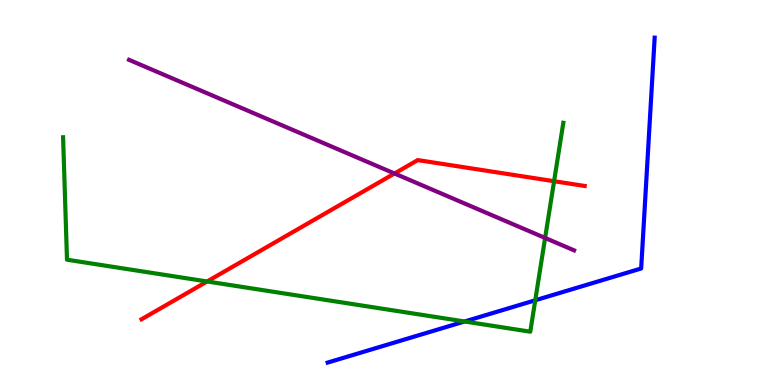[{'lines': ['blue', 'red'], 'intersections': []}, {'lines': ['green', 'red'], 'intersections': [{'x': 2.67, 'y': 2.69}, {'x': 7.15, 'y': 5.29}]}, {'lines': ['purple', 'red'], 'intersections': [{'x': 5.09, 'y': 5.49}]}, {'lines': ['blue', 'green'], 'intersections': [{'x': 5.99, 'y': 1.65}, {'x': 6.91, 'y': 2.2}]}, {'lines': ['blue', 'purple'], 'intersections': []}, {'lines': ['green', 'purple'], 'intersections': [{'x': 7.03, 'y': 3.82}]}]